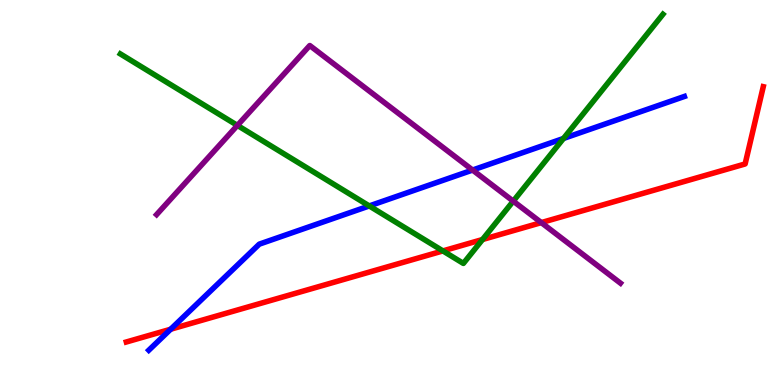[{'lines': ['blue', 'red'], 'intersections': [{'x': 2.2, 'y': 1.45}]}, {'lines': ['green', 'red'], 'intersections': [{'x': 5.71, 'y': 3.48}, {'x': 6.23, 'y': 3.78}]}, {'lines': ['purple', 'red'], 'intersections': [{'x': 6.98, 'y': 4.22}]}, {'lines': ['blue', 'green'], 'intersections': [{'x': 4.76, 'y': 4.65}, {'x': 7.27, 'y': 6.4}]}, {'lines': ['blue', 'purple'], 'intersections': [{'x': 6.1, 'y': 5.58}]}, {'lines': ['green', 'purple'], 'intersections': [{'x': 3.06, 'y': 6.74}, {'x': 6.62, 'y': 4.78}]}]